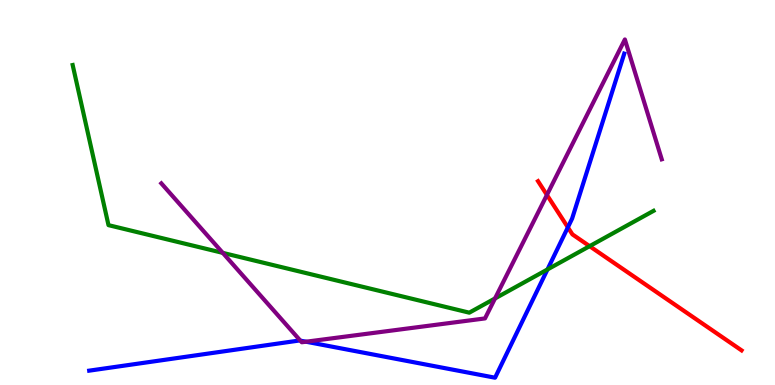[{'lines': ['blue', 'red'], 'intersections': [{'x': 7.33, 'y': 4.09}]}, {'lines': ['green', 'red'], 'intersections': [{'x': 7.61, 'y': 3.61}]}, {'lines': ['purple', 'red'], 'intersections': [{'x': 7.06, 'y': 4.94}]}, {'lines': ['blue', 'green'], 'intersections': [{'x': 7.06, 'y': 3.0}]}, {'lines': ['blue', 'purple'], 'intersections': [{'x': 3.88, 'y': 1.15}, {'x': 3.95, 'y': 1.12}]}, {'lines': ['green', 'purple'], 'intersections': [{'x': 2.87, 'y': 3.43}, {'x': 6.39, 'y': 2.25}]}]